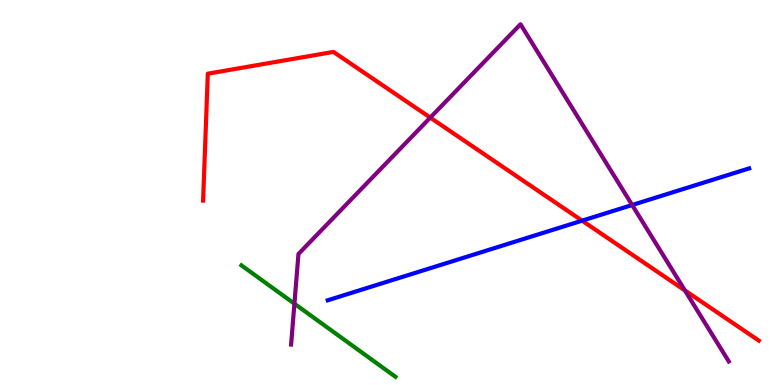[{'lines': ['blue', 'red'], 'intersections': [{'x': 7.51, 'y': 4.27}]}, {'lines': ['green', 'red'], 'intersections': []}, {'lines': ['purple', 'red'], 'intersections': [{'x': 5.55, 'y': 6.95}, {'x': 8.84, 'y': 2.46}]}, {'lines': ['blue', 'green'], 'intersections': []}, {'lines': ['blue', 'purple'], 'intersections': [{'x': 8.16, 'y': 4.68}]}, {'lines': ['green', 'purple'], 'intersections': [{'x': 3.8, 'y': 2.11}]}]